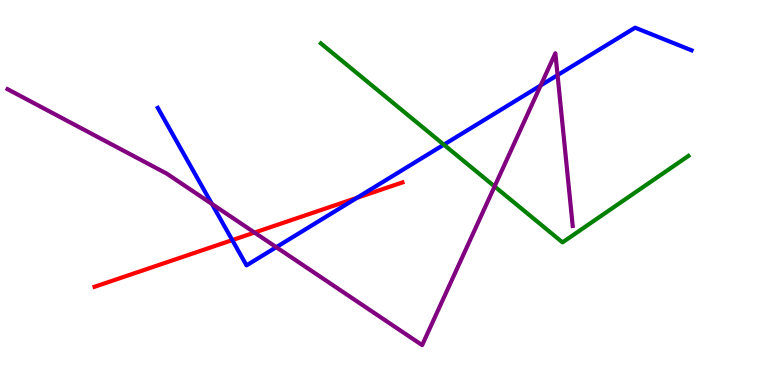[{'lines': ['blue', 'red'], 'intersections': [{'x': 3.0, 'y': 3.76}, {'x': 4.6, 'y': 4.86}]}, {'lines': ['green', 'red'], 'intersections': []}, {'lines': ['purple', 'red'], 'intersections': [{'x': 3.28, 'y': 3.96}]}, {'lines': ['blue', 'green'], 'intersections': [{'x': 5.73, 'y': 6.24}]}, {'lines': ['blue', 'purple'], 'intersections': [{'x': 2.73, 'y': 4.7}, {'x': 3.56, 'y': 3.58}, {'x': 6.98, 'y': 7.78}, {'x': 7.19, 'y': 8.05}]}, {'lines': ['green', 'purple'], 'intersections': [{'x': 6.38, 'y': 5.16}]}]